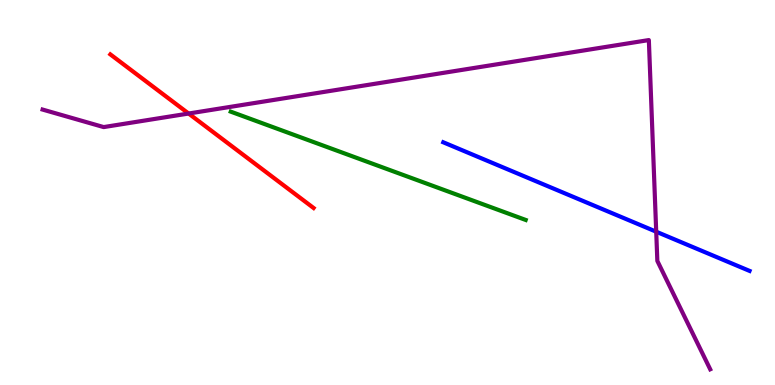[{'lines': ['blue', 'red'], 'intersections': []}, {'lines': ['green', 'red'], 'intersections': []}, {'lines': ['purple', 'red'], 'intersections': [{'x': 2.43, 'y': 7.05}]}, {'lines': ['blue', 'green'], 'intersections': []}, {'lines': ['blue', 'purple'], 'intersections': [{'x': 8.47, 'y': 3.98}]}, {'lines': ['green', 'purple'], 'intersections': []}]